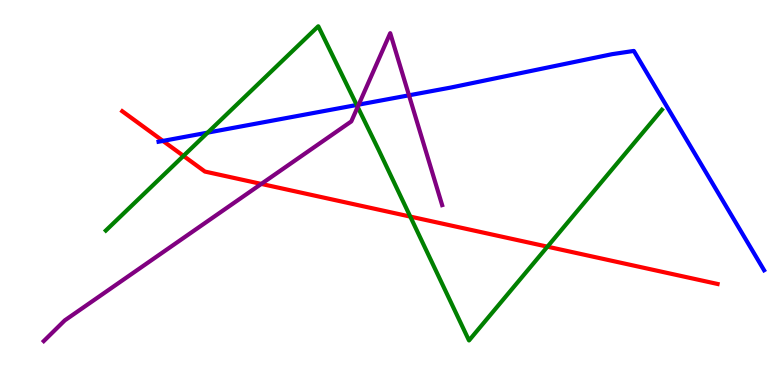[{'lines': ['blue', 'red'], 'intersections': [{'x': 2.1, 'y': 6.34}]}, {'lines': ['green', 'red'], 'intersections': [{'x': 2.37, 'y': 5.95}, {'x': 5.29, 'y': 4.37}, {'x': 7.06, 'y': 3.59}]}, {'lines': ['purple', 'red'], 'intersections': [{'x': 3.37, 'y': 5.22}]}, {'lines': ['blue', 'green'], 'intersections': [{'x': 2.68, 'y': 6.56}, {'x': 4.6, 'y': 7.27}]}, {'lines': ['blue', 'purple'], 'intersections': [{'x': 4.63, 'y': 7.28}, {'x': 5.28, 'y': 7.52}]}, {'lines': ['green', 'purple'], 'intersections': [{'x': 4.62, 'y': 7.22}]}]